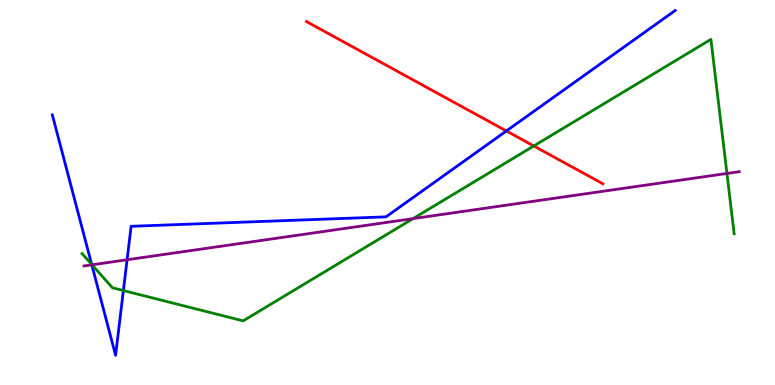[{'lines': ['blue', 'red'], 'intersections': [{'x': 6.53, 'y': 6.6}]}, {'lines': ['green', 'red'], 'intersections': [{'x': 6.89, 'y': 6.21}]}, {'lines': ['purple', 'red'], 'intersections': []}, {'lines': ['blue', 'green'], 'intersections': [{'x': 1.18, 'y': 3.13}, {'x': 1.59, 'y': 2.45}]}, {'lines': ['blue', 'purple'], 'intersections': [{'x': 1.18, 'y': 3.12}, {'x': 1.64, 'y': 3.25}]}, {'lines': ['green', 'purple'], 'intersections': [{'x': 1.19, 'y': 3.12}, {'x': 5.33, 'y': 4.32}, {'x': 9.38, 'y': 5.49}]}]